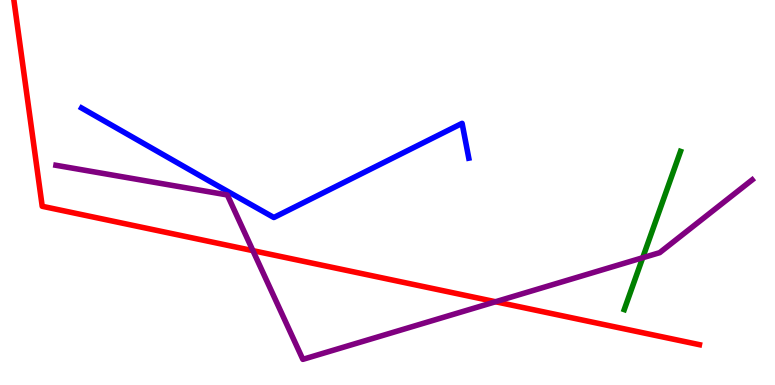[{'lines': ['blue', 'red'], 'intersections': []}, {'lines': ['green', 'red'], 'intersections': []}, {'lines': ['purple', 'red'], 'intersections': [{'x': 3.26, 'y': 3.49}, {'x': 6.39, 'y': 2.16}]}, {'lines': ['blue', 'green'], 'intersections': []}, {'lines': ['blue', 'purple'], 'intersections': []}, {'lines': ['green', 'purple'], 'intersections': [{'x': 8.29, 'y': 3.31}]}]